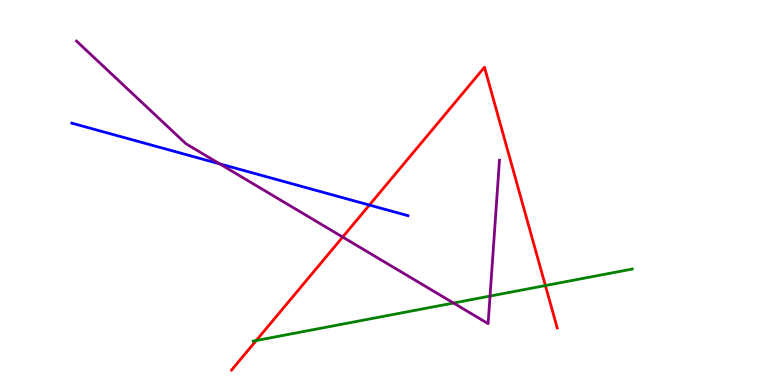[{'lines': ['blue', 'red'], 'intersections': [{'x': 4.77, 'y': 4.67}]}, {'lines': ['green', 'red'], 'intersections': [{'x': 3.31, 'y': 1.16}, {'x': 7.04, 'y': 2.58}]}, {'lines': ['purple', 'red'], 'intersections': [{'x': 4.42, 'y': 3.84}]}, {'lines': ['blue', 'green'], 'intersections': []}, {'lines': ['blue', 'purple'], 'intersections': [{'x': 2.83, 'y': 5.74}]}, {'lines': ['green', 'purple'], 'intersections': [{'x': 5.85, 'y': 2.13}, {'x': 6.32, 'y': 2.31}]}]